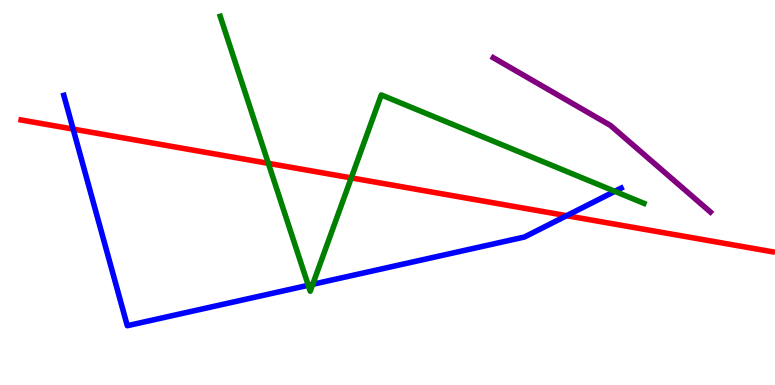[{'lines': ['blue', 'red'], 'intersections': [{'x': 0.944, 'y': 6.65}, {'x': 7.31, 'y': 4.4}]}, {'lines': ['green', 'red'], 'intersections': [{'x': 3.46, 'y': 5.76}, {'x': 4.53, 'y': 5.38}]}, {'lines': ['purple', 'red'], 'intersections': []}, {'lines': ['blue', 'green'], 'intersections': [{'x': 3.98, 'y': 2.59}, {'x': 4.04, 'y': 2.62}, {'x': 7.93, 'y': 5.03}]}, {'lines': ['blue', 'purple'], 'intersections': []}, {'lines': ['green', 'purple'], 'intersections': []}]